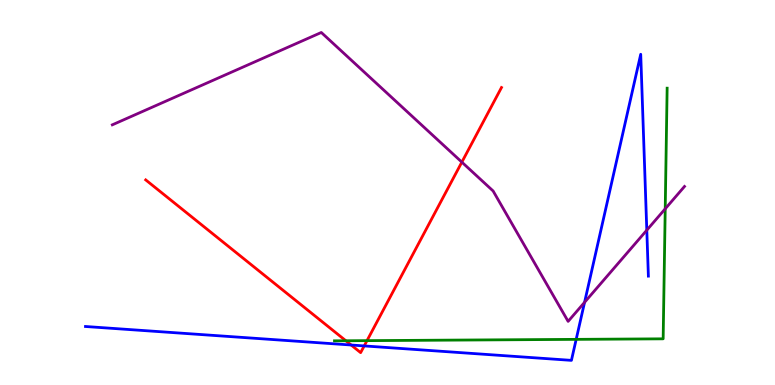[{'lines': ['blue', 'red'], 'intersections': [{'x': 4.53, 'y': 1.04}, {'x': 4.7, 'y': 1.02}]}, {'lines': ['green', 'red'], 'intersections': [{'x': 4.46, 'y': 1.15}, {'x': 4.74, 'y': 1.15}]}, {'lines': ['purple', 'red'], 'intersections': [{'x': 5.96, 'y': 5.79}]}, {'lines': ['blue', 'green'], 'intersections': [{'x': 7.43, 'y': 1.19}]}, {'lines': ['blue', 'purple'], 'intersections': [{'x': 7.54, 'y': 2.15}, {'x': 8.35, 'y': 4.02}]}, {'lines': ['green', 'purple'], 'intersections': [{'x': 8.58, 'y': 4.58}]}]